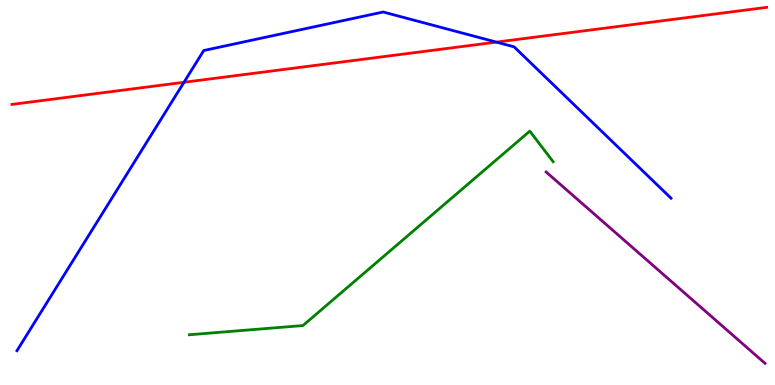[{'lines': ['blue', 'red'], 'intersections': [{'x': 2.37, 'y': 7.86}, {'x': 6.41, 'y': 8.91}]}, {'lines': ['green', 'red'], 'intersections': []}, {'lines': ['purple', 'red'], 'intersections': []}, {'lines': ['blue', 'green'], 'intersections': []}, {'lines': ['blue', 'purple'], 'intersections': []}, {'lines': ['green', 'purple'], 'intersections': []}]